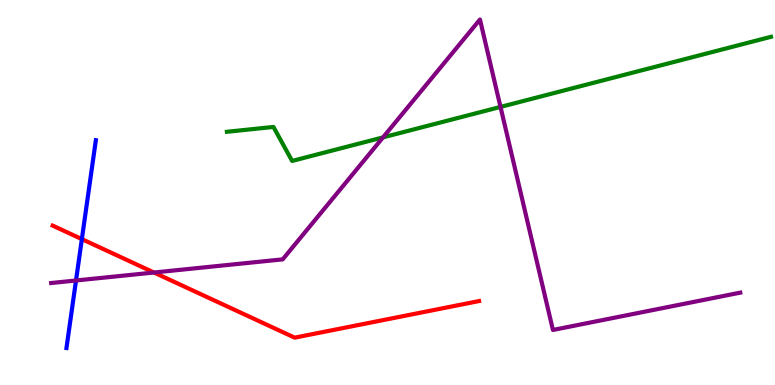[{'lines': ['blue', 'red'], 'intersections': [{'x': 1.06, 'y': 3.79}]}, {'lines': ['green', 'red'], 'intersections': []}, {'lines': ['purple', 'red'], 'intersections': [{'x': 1.99, 'y': 2.92}]}, {'lines': ['blue', 'green'], 'intersections': []}, {'lines': ['blue', 'purple'], 'intersections': [{'x': 0.981, 'y': 2.71}]}, {'lines': ['green', 'purple'], 'intersections': [{'x': 4.94, 'y': 6.43}, {'x': 6.46, 'y': 7.22}]}]